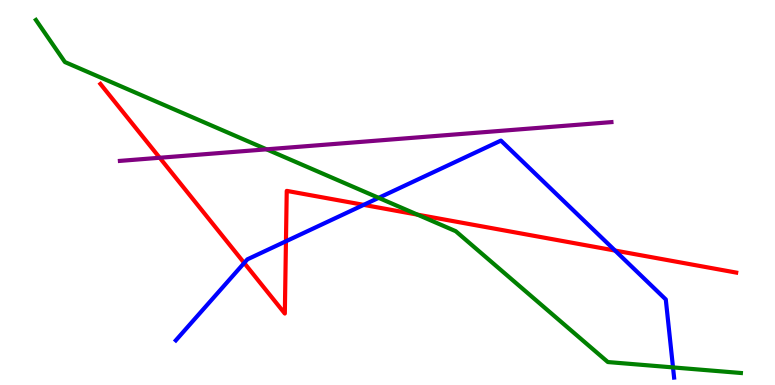[{'lines': ['blue', 'red'], 'intersections': [{'x': 3.15, 'y': 3.17}, {'x': 3.69, 'y': 3.73}, {'x': 4.69, 'y': 4.68}, {'x': 7.94, 'y': 3.49}]}, {'lines': ['green', 'red'], 'intersections': [{'x': 5.39, 'y': 4.42}]}, {'lines': ['purple', 'red'], 'intersections': [{'x': 2.06, 'y': 5.9}]}, {'lines': ['blue', 'green'], 'intersections': [{'x': 4.89, 'y': 4.86}, {'x': 8.68, 'y': 0.457}]}, {'lines': ['blue', 'purple'], 'intersections': []}, {'lines': ['green', 'purple'], 'intersections': [{'x': 3.44, 'y': 6.12}]}]